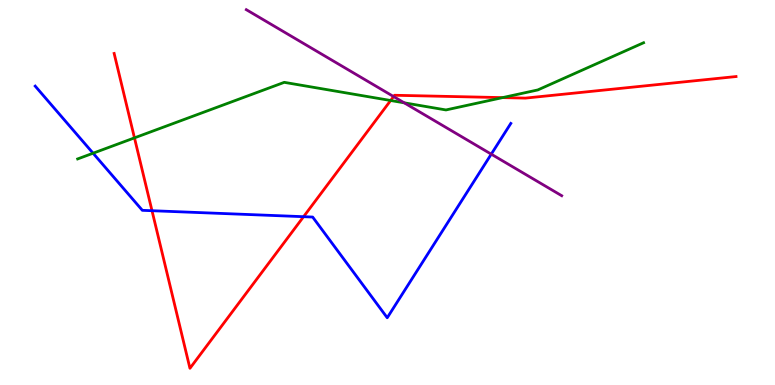[{'lines': ['blue', 'red'], 'intersections': [{'x': 1.96, 'y': 4.53}, {'x': 3.92, 'y': 4.37}]}, {'lines': ['green', 'red'], 'intersections': [{'x': 1.74, 'y': 6.42}, {'x': 5.04, 'y': 7.39}, {'x': 6.48, 'y': 7.46}]}, {'lines': ['purple', 'red'], 'intersections': [{'x': 5.08, 'y': 7.49}]}, {'lines': ['blue', 'green'], 'intersections': [{'x': 1.2, 'y': 6.02}]}, {'lines': ['blue', 'purple'], 'intersections': [{'x': 6.34, 'y': 6.0}]}, {'lines': ['green', 'purple'], 'intersections': [{'x': 5.22, 'y': 7.33}]}]